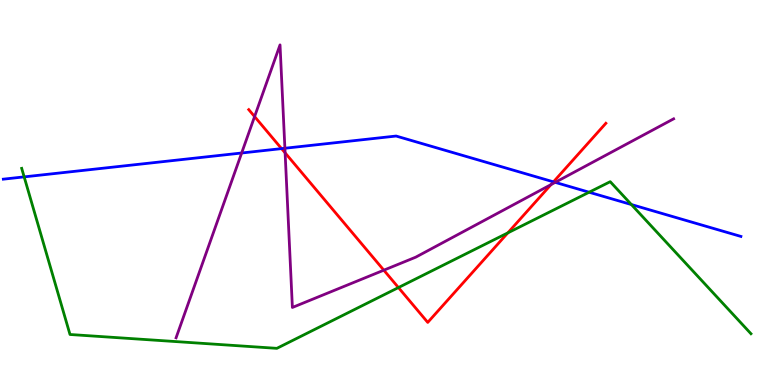[{'lines': ['blue', 'red'], 'intersections': [{'x': 3.63, 'y': 6.14}, {'x': 7.14, 'y': 5.28}]}, {'lines': ['green', 'red'], 'intersections': [{'x': 5.14, 'y': 2.53}, {'x': 6.55, 'y': 3.95}]}, {'lines': ['purple', 'red'], 'intersections': [{'x': 3.29, 'y': 6.97}, {'x': 3.68, 'y': 6.03}, {'x': 4.95, 'y': 2.98}, {'x': 7.11, 'y': 5.2}]}, {'lines': ['blue', 'green'], 'intersections': [{'x': 0.312, 'y': 5.41}, {'x': 7.6, 'y': 5.01}, {'x': 8.15, 'y': 4.69}]}, {'lines': ['blue', 'purple'], 'intersections': [{'x': 3.12, 'y': 6.03}, {'x': 3.68, 'y': 6.15}, {'x': 7.16, 'y': 5.26}]}, {'lines': ['green', 'purple'], 'intersections': []}]